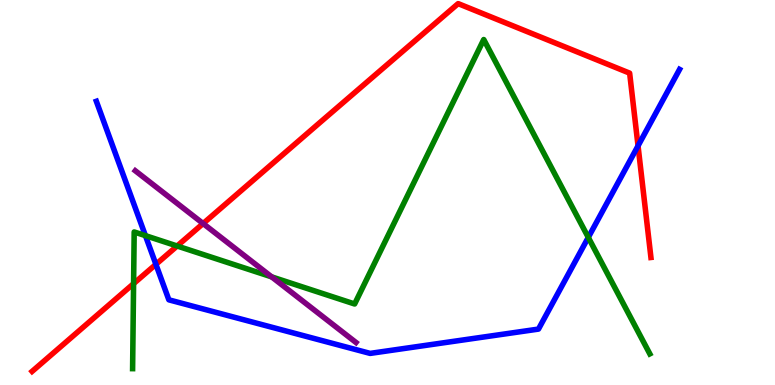[{'lines': ['blue', 'red'], 'intersections': [{'x': 2.01, 'y': 3.13}, {'x': 8.23, 'y': 6.21}]}, {'lines': ['green', 'red'], 'intersections': [{'x': 1.72, 'y': 2.63}, {'x': 2.29, 'y': 3.61}]}, {'lines': ['purple', 'red'], 'intersections': [{'x': 2.62, 'y': 4.19}]}, {'lines': ['blue', 'green'], 'intersections': [{'x': 1.88, 'y': 3.88}, {'x': 7.59, 'y': 3.83}]}, {'lines': ['blue', 'purple'], 'intersections': []}, {'lines': ['green', 'purple'], 'intersections': [{'x': 3.51, 'y': 2.81}]}]